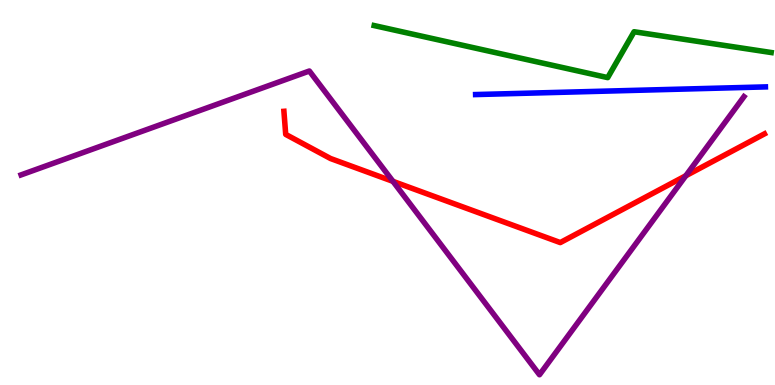[{'lines': ['blue', 'red'], 'intersections': []}, {'lines': ['green', 'red'], 'intersections': []}, {'lines': ['purple', 'red'], 'intersections': [{'x': 5.07, 'y': 5.29}, {'x': 8.85, 'y': 5.44}]}, {'lines': ['blue', 'green'], 'intersections': []}, {'lines': ['blue', 'purple'], 'intersections': []}, {'lines': ['green', 'purple'], 'intersections': []}]